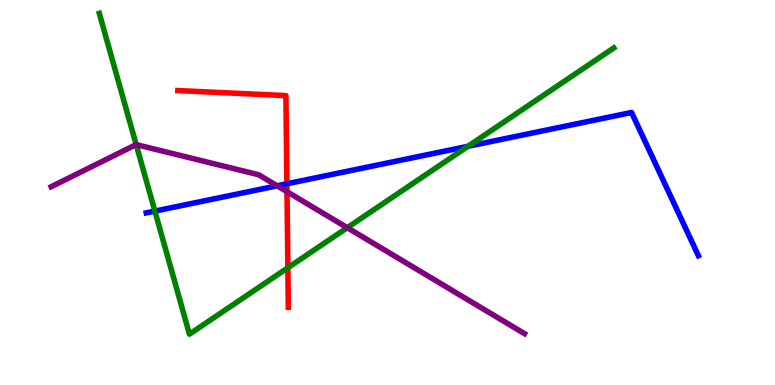[{'lines': ['blue', 'red'], 'intersections': [{'x': 3.7, 'y': 5.23}]}, {'lines': ['green', 'red'], 'intersections': [{'x': 3.71, 'y': 3.04}]}, {'lines': ['purple', 'red'], 'intersections': [{'x': 3.7, 'y': 5.02}]}, {'lines': ['blue', 'green'], 'intersections': [{'x': 2.0, 'y': 4.52}, {'x': 6.04, 'y': 6.2}]}, {'lines': ['blue', 'purple'], 'intersections': [{'x': 3.58, 'y': 5.17}]}, {'lines': ['green', 'purple'], 'intersections': [{'x': 1.76, 'y': 6.24}, {'x': 4.48, 'y': 4.09}]}]